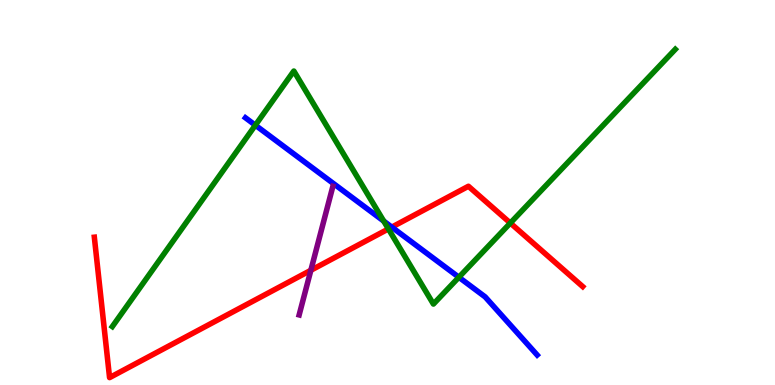[{'lines': ['blue', 'red'], 'intersections': [{'x': 5.06, 'y': 4.1}]}, {'lines': ['green', 'red'], 'intersections': [{'x': 5.01, 'y': 4.05}, {'x': 6.58, 'y': 4.21}]}, {'lines': ['purple', 'red'], 'intersections': [{'x': 4.01, 'y': 2.98}]}, {'lines': ['blue', 'green'], 'intersections': [{'x': 3.29, 'y': 6.75}, {'x': 4.95, 'y': 4.26}, {'x': 5.92, 'y': 2.8}]}, {'lines': ['blue', 'purple'], 'intersections': []}, {'lines': ['green', 'purple'], 'intersections': []}]